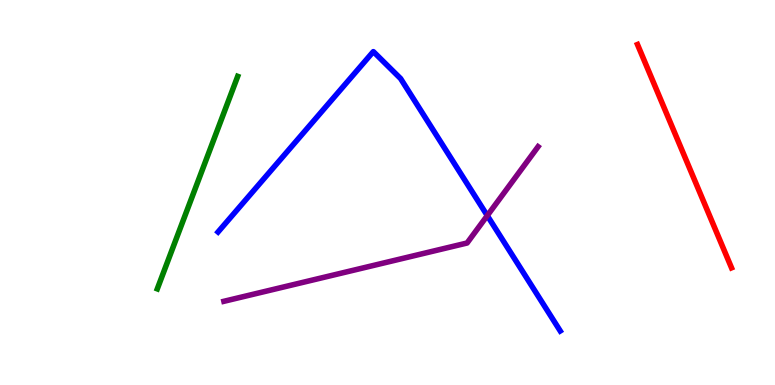[{'lines': ['blue', 'red'], 'intersections': []}, {'lines': ['green', 'red'], 'intersections': []}, {'lines': ['purple', 'red'], 'intersections': []}, {'lines': ['blue', 'green'], 'intersections': []}, {'lines': ['blue', 'purple'], 'intersections': [{'x': 6.29, 'y': 4.4}]}, {'lines': ['green', 'purple'], 'intersections': []}]